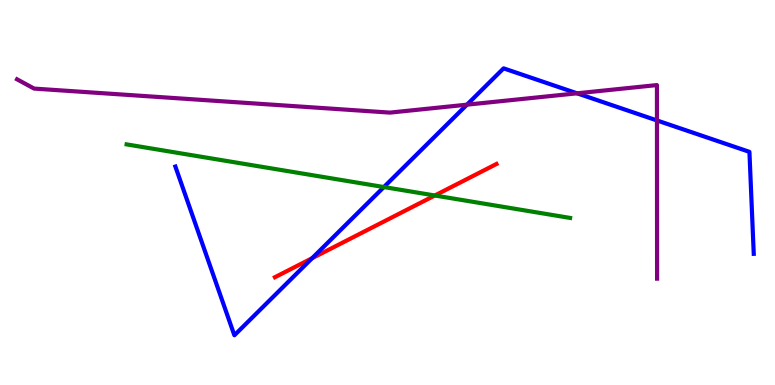[{'lines': ['blue', 'red'], 'intersections': [{'x': 4.03, 'y': 3.29}]}, {'lines': ['green', 'red'], 'intersections': [{'x': 5.61, 'y': 4.92}]}, {'lines': ['purple', 'red'], 'intersections': []}, {'lines': ['blue', 'green'], 'intersections': [{'x': 4.95, 'y': 5.14}]}, {'lines': ['blue', 'purple'], 'intersections': [{'x': 6.03, 'y': 7.28}, {'x': 7.45, 'y': 7.58}, {'x': 8.48, 'y': 6.87}]}, {'lines': ['green', 'purple'], 'intersections': []}]